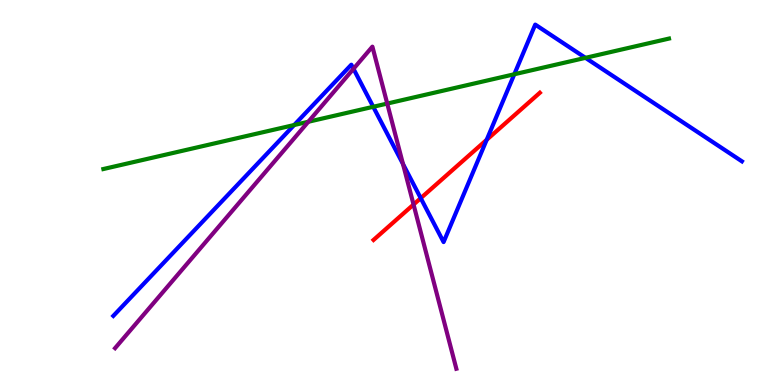[{'lines': ['blue', 'red'], 'intersections': [{'x': 5.43, 'y': 4.85}, {'x': 6.28, 'y': 6.37}]}, {'lines': ['green', 'red'], 'intersections': []}, {'lines': ['purple', 'red'], 'intersections': [{'x': 5.34, 'y': 4.69}]}, {'lines': ['blue', 'green'], 'intersections': [{'x': 3.8, 'y': 6.75}, {'x': 4.82, 'y': 7.23}, {'x': 6.64, 'y': 8.07}, {'x': 7.55, 'y': 8.5}]}, {'lines': ['blue', 'purple'], 'intersections': [{'x': 4.56, 'y': 8.21}, {'x': 5.2, 'y': 5.74}]}, {'lines': ['green', 'purple'], 'intersections': [{'x': 3.98, 'y': 6.84}, {'x': 5.0, 'y': 7.31}]}]